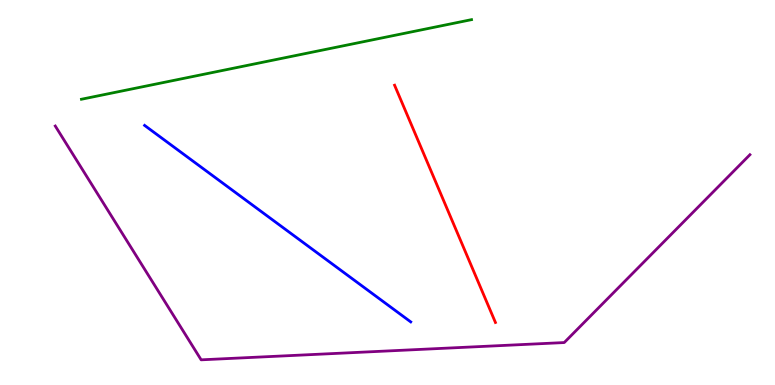[{'lines': ['blue', 'red'], 'intersections': []}, {'lines': ['green', 'red'], 'intersections': []}, {'lines': ['purple', 'red'], 'intersections': []}, {'lines': ['blue', 'green'], 'intersections': []}, {'lines': ['blue', 'purple'], 'intersections': []}, {'lines': ['green', 'purple'], 'intersections': []}]